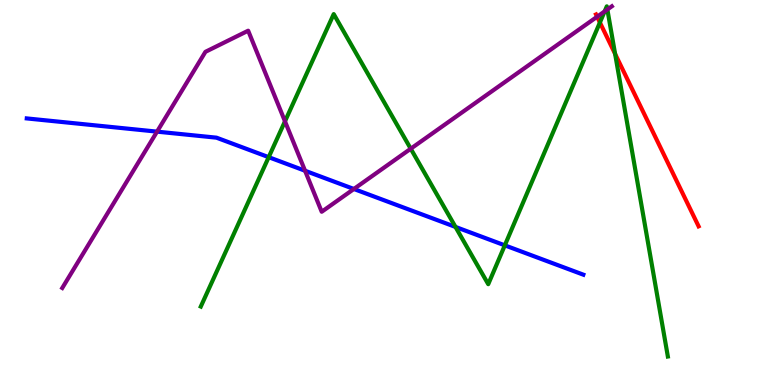[{'lines': ['blue', 'red'], 'intersections': []}, {'lines': ['green', 'red'], 'intersections': [{'x': 7.74, 'y': 9.42}, {'x': 7.94, 'y': 8.6}]}, {'lines': ['purple', 'red'], 'intersections': [{'x': 7.7, 'y': 9.57}]}, {'lines': ['blue', 'green'], 'intersections': [{'x': 3.47, 'y': 5.92}, {'x': 5.88, 'y': 4.11}, {'x': 6.51, 'y': 3.63}]}, {'lines': ['blue', 'purple'], 'intersections': [{'x': 2.03, 'y': 6.58}, {'x': 3.94, 'y': 5.56}, {'x': 4.57, 'y': 5.09}]}, {'lines': ['green', 'purple'], 'intersections': [{'x': 3.68, 'y': 6.85}, {'x': 5.3, 'y': 6.14}, {'x': 7.8, 'y': 9.7}, {'x': 7.84, 'y': 9.75}]}]